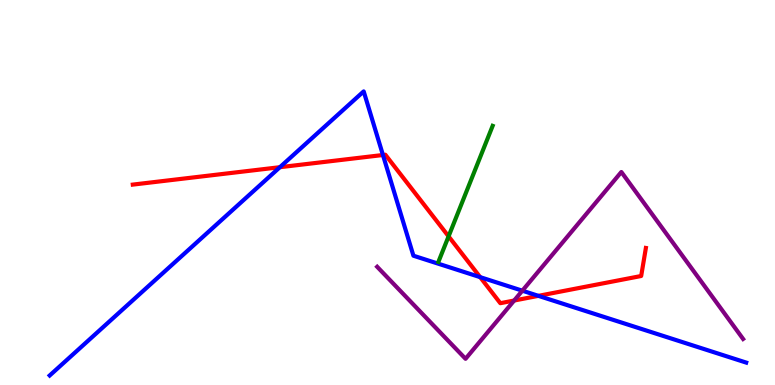[{'lines': ['blue', 'red'], 'intersections': [{'x': 3.61, 'y': 5.66}, {'x': 4.94, 'y': 5.97}, {'x': 6.2, 'y': 2.8}, {'x': 6.95, 'y': 2.32}]}, {'lines': ['green', 'red'], 'intersections': [{'x': 5.79, 'y': 3.86}]}, {'lines': ['purple', 'red'], 'intersections': [{'x': 6.63, 'y': 2.19}]}, {'lines': ['blue', 'green'], 'intersections': []}, {'lines': ['blue', 'purple'], 'intersections': [{'x': 6.74, 'y': 2.45}]}, {'lines': ['green', 'purple'], 'intersections': []}]